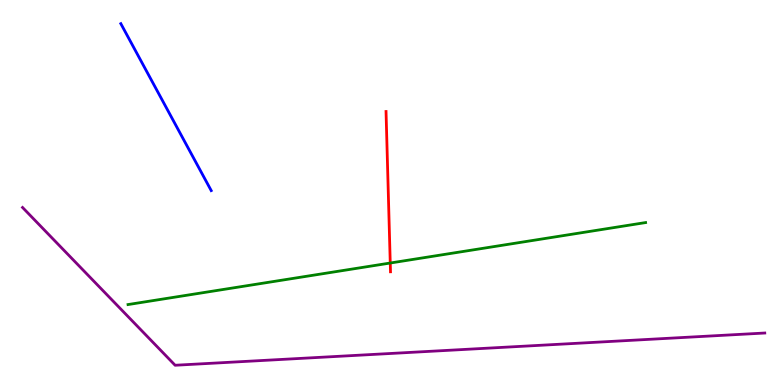[{'lines': ['blue', 'red'], 'intersections': []}, {'lines': ['green', 'red'], 'intersections': [{'x': 5.04, 'y': 3.17}]}, {'lines': ['purple', 'red'], 'intersections': []}, {'lines': ['blue', 'green'], 'intersections': []}, {'lines': ['blue', 'purple'], 'intersections': []}, {'lines': ['green', 'purple'], 'intersections': []}]